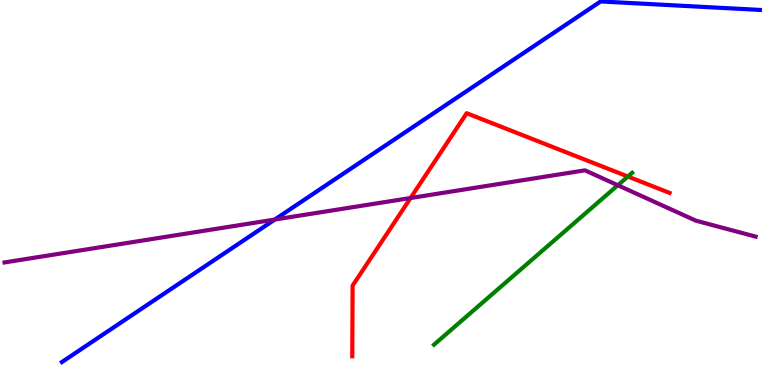[{'lines': ['blue', 'red'], 'intersections': []}, {'lines': ['green', 'red'], 'intersections': [{'x': 8.1, 'y': 5.41}]}, {'lines': ['purple', 'red'], 'intersections': [{'x': 5.3, 'y': 4.86}]}, {'lines': ['blue', 'green'], 'intersections': []}, {'lines': ['blue', 'purple'], 'intersections': [{'x': 3.55, 'y': 4.3}]}, {'lines': ['green', 'purple'], 'intersections': [{'x': 7.97, 'y': 5.19}]}]